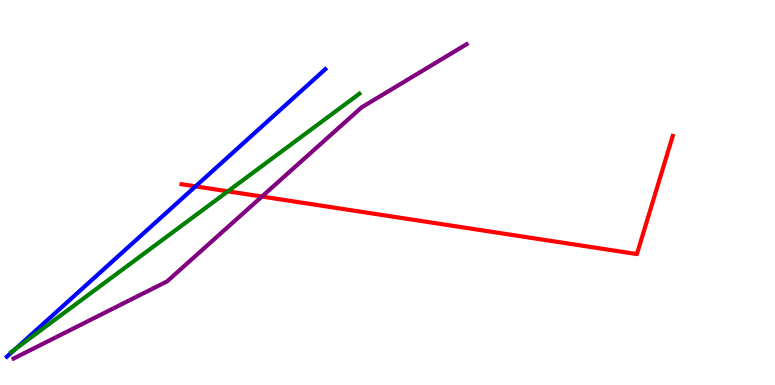[{'lines': ['blue', 'red'], 'intersections': [{'x': 2.52, 'y': 5.16}]}, {'lines': ['green', 'red'], 'intersections': [{'x': 2.94, 'y': 5.03}]}, {'lines': ['purple', 'red'], 'intersections': [{'x': 3.38, 'y': 4.9}]}, {'lines': ['blue', 'green'], 'intersections': [{'x': 0.195, 'y': 0.929}]}, {'lines': ['blue', 'purple'], 'intersections': []}, {'lines': ['green', 'purple'], 'intersections': []}]